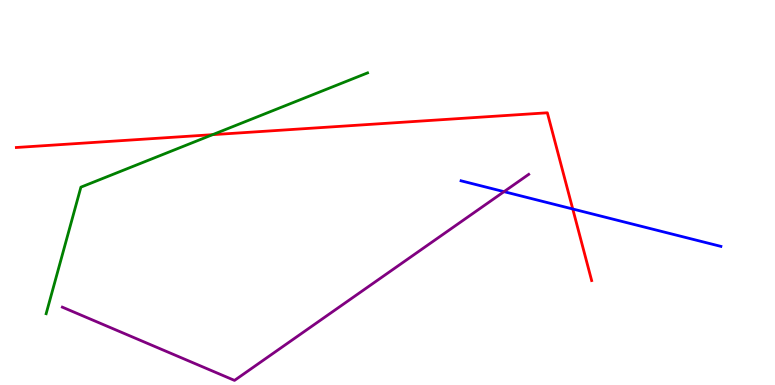[{'lines': ['blue', 'red'], 'intersections': [{'x': 7.39, 'y': 4.57}]}, {'lines': ['green', 'red'], 'intersections': [{'x': 2.74, 'y': 6.5}]}, {'lines': ['purple', 'red'], 'intersections': []}, {'lines': ['blue', 'green'], 'intersections': []}, {'lines': ['blue', 'purple'], 'intersections': [{'x': 6.5, 'y': 5.02}]}, {'lines': ['green', 'purple'], 'intersections': []}]